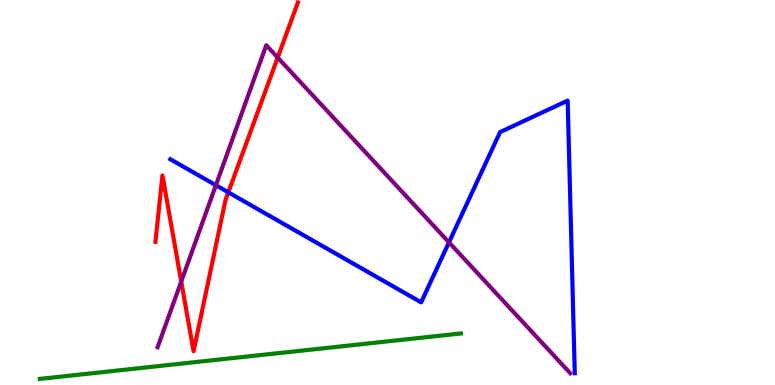[{'lines': ['blue', 'red'], 'intersections': [{'x': 2.95, 'y': 5.0}]}, {'lines': ['green', 'red'], 'intersections': []}, {'lines': ['purple', 'red'], 'intersections': [{'x': 2.34, 'y': 2.69}, {'x': 3.58, 'y': 8.5}]}, {'lines': ['blue', 'green'], 'intersections': []}, {'lines': ['blue', 'purple'], 'intersections': [{'x': 2.79, 'y': 5.19}, {'x': 5.79, 'y': 3.71}]}, {'lines': ['green', 'purple'], 'intersections': []}]